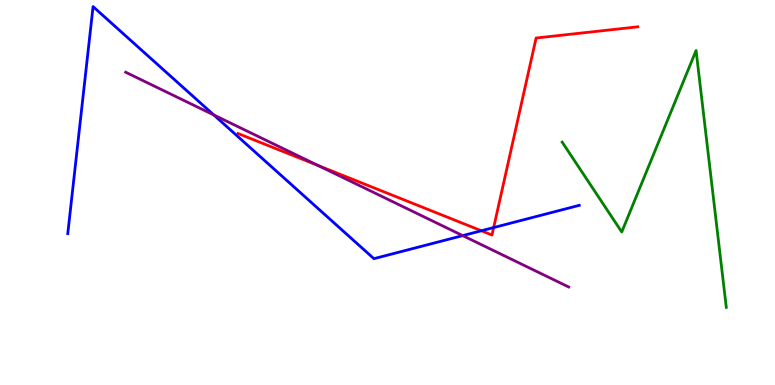[{'lines': ['blue', 'red'], 'intersections': [{'x': 6.21, 'y': 4.01}, {'x': 6.37, 'y': 4.09}]}, {'lines': ['green', 'red'], 'intersections': []}, {'lines': ['purple', 'red'], 'intersections': [{'x': 4.11, 'y': 5.7}]}, {'lines': ['blue', 'green'], 'intersections': []}, {'lines': ['blue', 'purple'], 'intersections': [{'x': 2.76, 'y': 7.01}, {'x': 5.97, 'y': 3.88}]}, {'lines': ['green', 'purple'], 'intersections': []}]